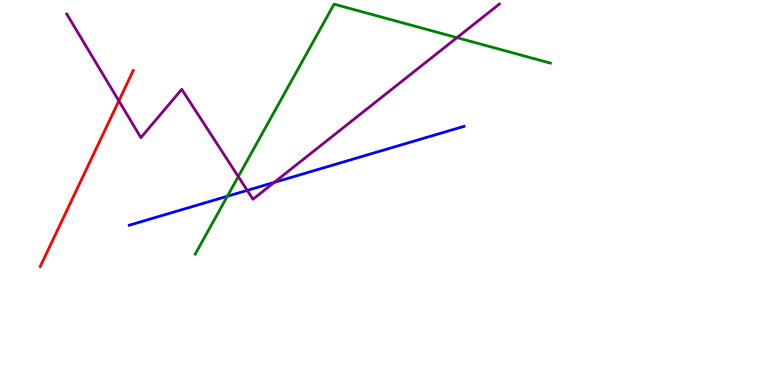[{'lines': ['blue', 'red'], 'intersections': []}, {'lines': ['green', 'red'], 'intersections': []}, {'lines': ['purple', 'red'], 'intersections': [{'x': 1.53, 'y': 7.38}]}, {'lines': ['blue', 'green'], 'intersections': [{'x': 2.93, 'y': 4.9}]}, {'lines': ['blue', 'purple'], 'intersections': [{'x': 3.19, 'y': 5.06}, {'x': 3.54, 'y': 5.26}]}, {'lines': ['green', 'purple'], 'intersections': [{'x': 3.07, 'y': 5.41}, {'x': 5.9, 'y': 9.02}]}]